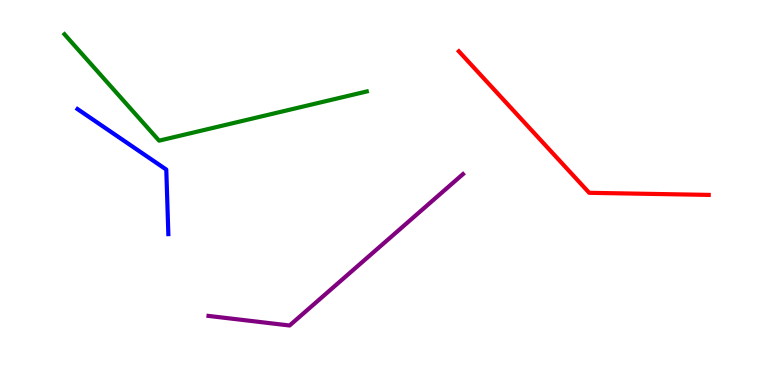[{'lines': ['blue', 'red'], 'intersections': []}, {'lines': ['green', 'red'], 'intersections': []}, {'lines': ['purple', 'red'], 'intersections': []}, {'lines': ['blue', 'green'], 'intersections': []}, {'lines': ['blue', 'purple'], 'intersections': []}, {'lines': ['green', 'purple'], 'intersections': []}]